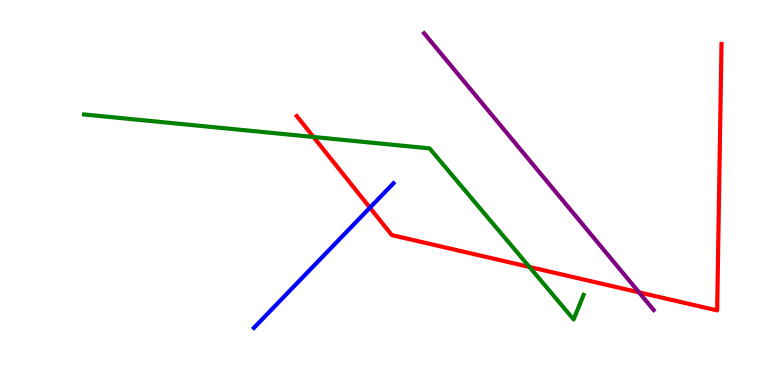[{'lines': ['blue', 'red'], 'intersections': [{'x': 4.77, 'y': 4.61}]}, {'lines': ['green', 'red'], 'intersections': [{'x': 4.04, 'y': 6.44}, {'x': 6.83, 'y': 3.07}]}, {'lines': ['purple', 'red'], 'intersections': [{'x': 8.24, 'y': 2.41}]}, {'lines': ['blue', 'green'], 'intersections': []}, {'lines': ['blue', 'purple'], 'intersections': []}, {'lines': ['green', 'purple'], 'intersections': []}]